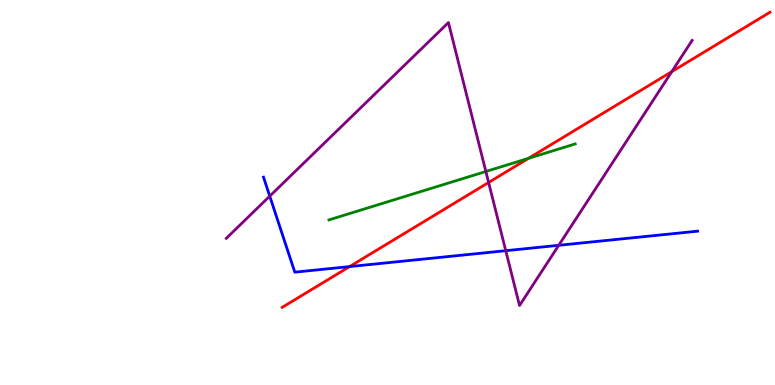[{'lines': ['blue', 'red'], 'intersections': [{'x': 4.51, 'y': 3.08}]}, {'lines': ['green', 'red'], 'intersections': [{'x': 6.82, 'y': 5.89}]}, {'lines': ['purple', 'red'], 'intersections': [{'x': 6.3, 'y': 5.26}, {'x': 8.67, 'y': 8.14}]}, {'lines': ['blue', 'green'], 'intersections': []}, {'lines': ['blue', 'purple'], 'intersections': [{'x': 3.48, 'y': 4.91}, {'x': 6.53, 'y': 3.49}, {'x': 7.21, 'y': 3.63}]}, {'lines': ['green', 'purple'], 'intersections': [{'x': 6.27, 'y': 5.55}]}]